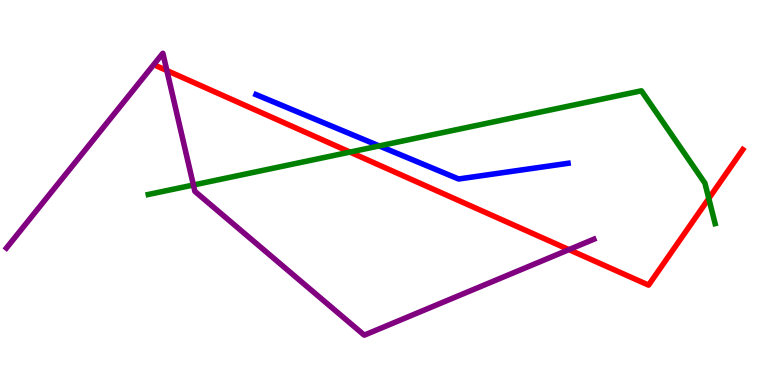[{'lines': ['blue', 'red'], 'intersections': []}, {'lines': ['green', 'red'], 'intersections': [{'x': 4.52, 'y': 6.05}, {'x': 9.15, 'y': 4.84}]}, {'lines': ['purple', 'red'], 'intersections': [{'x': 2.15, 'y': 8.17}, {'x': 7.34, 'y': 3.52}]}, {'lines': ['blue', 'green'], 'intersections': [{'x': 4.89, 'y': 6.21}]}, {'lines': ['blue', 'purple'], 'intersections': []}, {'lines': ['green', 'purple'], 'intersections': [{'x': 2.5, 'y': 5.19}]}]